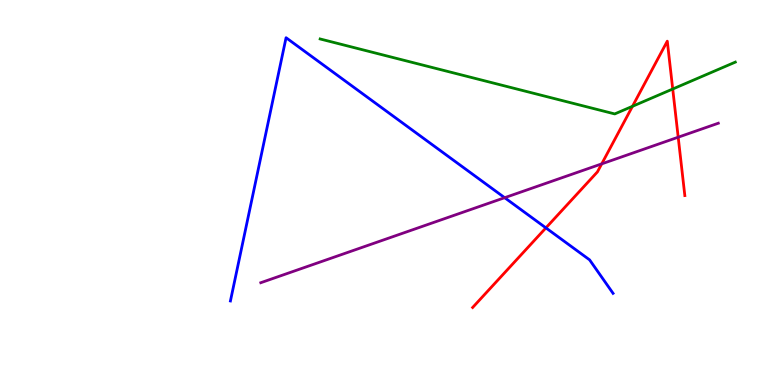[{'lines': ['blue', 'red'], 'intersections': [{'x': 7.04, 'y': 4.08}]}, {'lines': ['green', 'red'], 'intersections': [{'x': 8.16, 'y': 7.24}, {'x': 8.68, 'y': 7.69}]}, {'lines': ['purple', 'red'], 'intersections': [{'x': 7.76, 'y': 5.74}, {'x': 8.75, 'y': 6.44}]}, {'lines': ['blue', 'green'], 'intersections': []}, {'lines': ['blue', 'purple'], 'intersections': [{'x': 6.51, 'y': 4.87}]}, {'lines': ['green', 'purple'], 'intersections': []}]